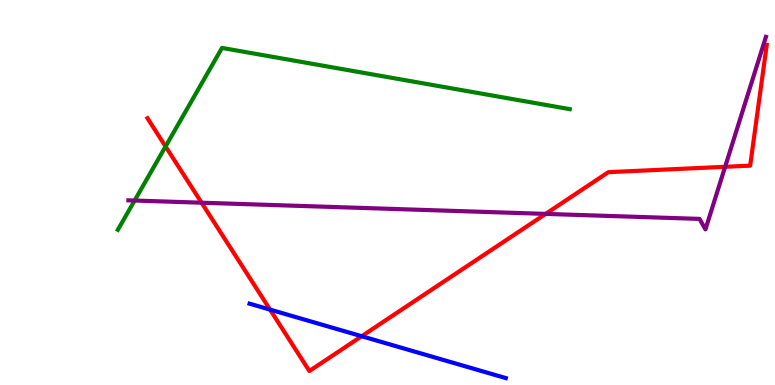[{'lines': ['blue', 'red'], 'intersections': [{'x': 3.48, 'y': 1.96}, {'x': 4.67, 'y': 1.27}]}, {'lines': ['green', 'red'], 'intersections': [{'x': 2.14, 'y': 6.2}]}, {'lines': ['purple', 'red'], 'intersections': [{'x': 2.6, 'y': 4.73}, {'x': 7.04, 'y': 4.44}, {'x': 9.36, 'y': 5.67}]}, {'lines': ['blue', 'green'], 'intersections': []}, {'lines': ['blue', 'purple'], 'intersections': []}, {'lines': ['green', 'purple'], 'intersections': [{'x': 1.74, 'y': 4.79}]}]